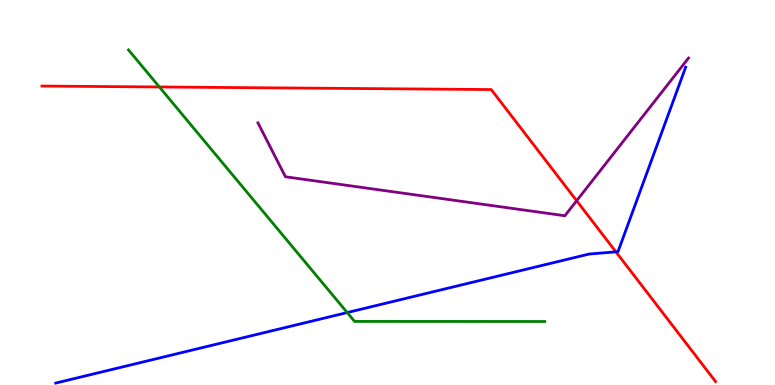[{'lines': ['blue', 'red'], 'intersections': [{'x': 7.95, 'y': 3.46}]}, {'lines': ['green', 'red'], 'intersections': [{'x': 2.06, 'y': 7.74}]}, {'lines': ['purple', 'red'], 'intersections': [{'x': 7.44, 'y': 4.79}]}, {'lines': ['blue', 'green'], 'intersections': [{'x': 4.48, 'y': 1.88}]}, {'lines': ['blue', 'purple'], 'intersections': []}, {'lines': ['green', 'purple'], 'intersections': []}]